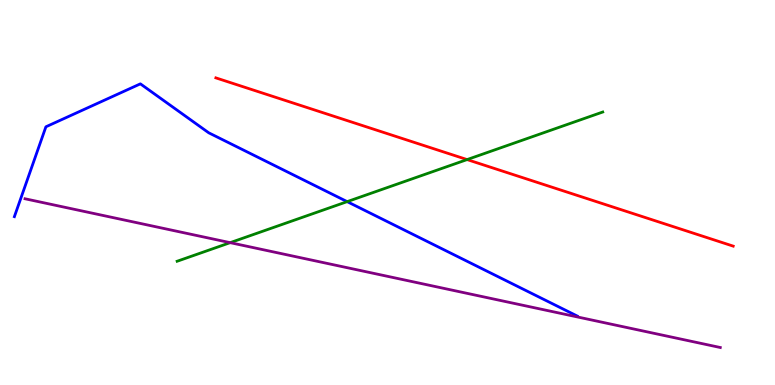[{'lines': ['blue', 'red'], 'intersections': []}, {'lines': ['green', 'red'], 'intersections': [{'x': 6.03, 'y': 5.86}]}, {'lines': ['purple', 'red'], 'intersections': []}, {'lines': ['blue', 'green'], 'intersections': [{'x': 4.48, 'y': 4.76}]}, {'lines': ['blue', 'purple'], 'intersections': []}, {'lines': ['green', 'purple'], 'intersections': [{'x': 2.97, 'y': 3.7}]}]